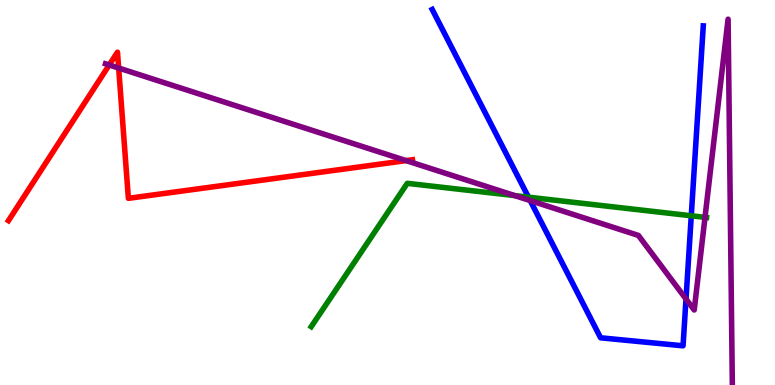[{'lines': ['blue', 'red'], 'intersections': []}, {'lines': ['green', 'red'], 'intersections': []}, {'lines': ['purple', 'red'], 'intersections': [{'x': 1.41, 'y': 8.31}, {'x': 1.53, 'y': 8.23}, {'x': 5.24, 'y': 5.83}]}, {'lines': ['blue', 'green'], 'intersections': [{'x': 6.82, 'y': 4.88}, {'x': 8.92, 'y': 4.4}]}, {'lines': ['blue', 'purple'], 'intersections': [{'x': 6.84, 'y': 4.79}, {'x': 8.85, 'y': 2.23}]}, {'lines': ['green', 'purple'], 'intersections': [{'x': 6.64, 'y': 4.92}, {'x': 9.1, 'y': 4.35}]}]